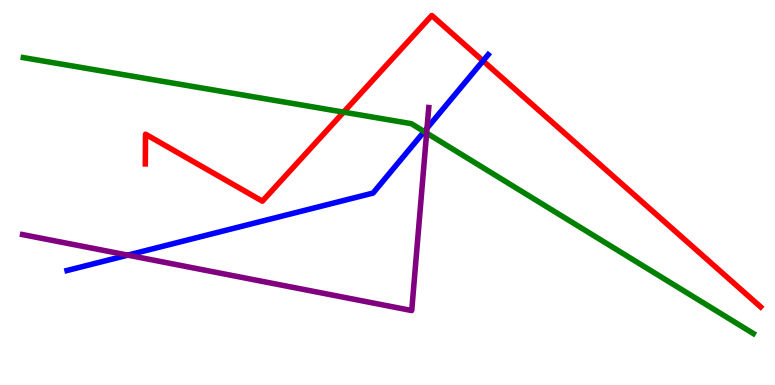[{'lines': ['blue', 'red'], 'intersections': [{'x': 6.23, 'y': 8.42}]}, {'lines': ['green', 'red'], 'intersections': [{'x': 4.43, 'y': 7.09}]}, {'lines': ['purple', 'red'], 'intersections': []}, {'lines': ['blue', 'green'], 'intersections': [{'x': 5.47, 'y': 6.58}]}, {'lines': ['blue', 'purple'], 'intersections': [{'x': 1.65, 'y': 3.37}, {'x': 5.51, 'y': 6.67}]}, {'lines': ['green', 'purple'], 'intersections': [{'x': 5.5, 'y': 6.54}]}]